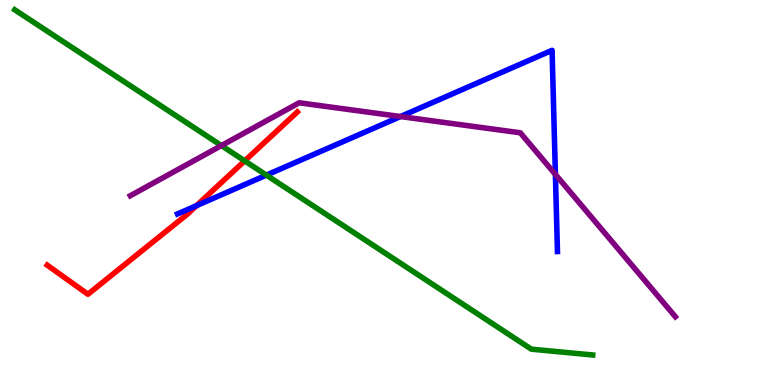[{'lines': ['blue', 'red'], 'intersections': [{'x': 2.54, 'y': 4.66}]}, {'lines': ['green', 'red'], 'intersections': [{'x': 3.16, 'y': 5.82}]}, {'lines': ['purple', 'red'], 'intersections': []}, {'lines': ['blue', 'green'], 'intersections': [{'x': 3.44, 'y': 5.45}]}, {'lines': ['blue', 'purple'], 'intersections': [{'x': 5.17, 'y': 6.97}, {'x': 7.17, 'y': 5.47}]}, {'lines': ['green', 'purple'], 'intersections': [{'x': 2.86, 'y': 6.22}]}]